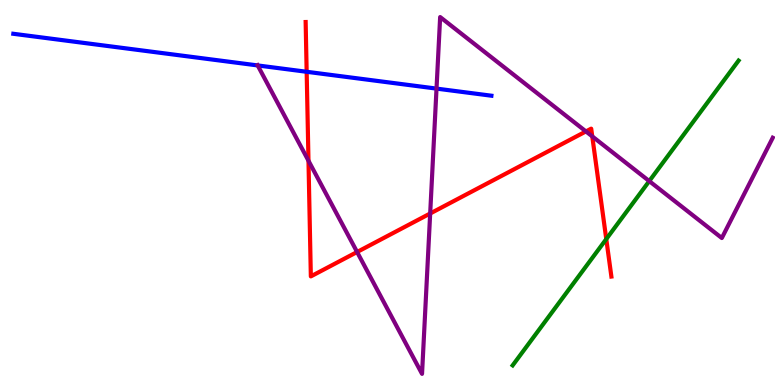[{'lines': ['blue', 'red'], 'intersections': [{'x': 3.96, 'y': 8.14}]}, {'lines': ['green', 'red'], 'intersections': [{'x': 7.82, 'y': 3.79}]}, {'lines': ['purple', 'red'], 'intersections': [{'x': 3.98, 'y': 5.82}, {'x': 4.61, 'y': 3.45}, {'x': 5.55, 'y': 4.45}, {'x': 7.56, 'y': 6.59}, {'x': 7.64, 'y': 6.46}]}, {'lines': ['blue', 'green'], 'intersections': []}, {'lines': ['blue', 'purple'], 'intersections': [{'x': 3.33, 'y': 8.3}, {'x': 5.63, 'y': 7.7}]}, {'lines': ['green', 'purple'], 'intersections': [{'x': 8.38, 'y': 5.3}]}]